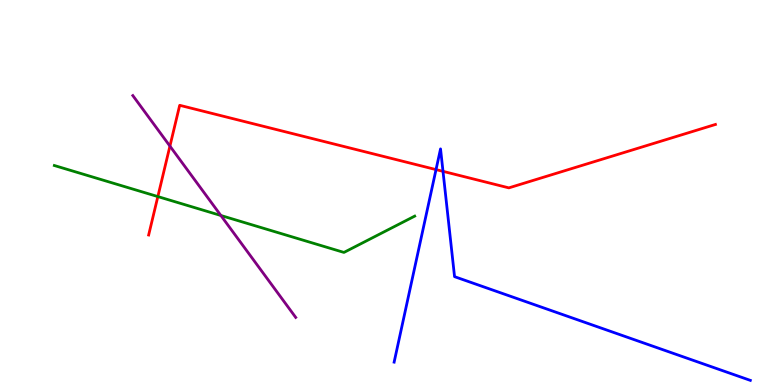[{'lines': ['blue', 'red'], 'intersections': [{'x': 5.63, 'y': 5.59}, {'x': 5.72, 'y': 5.55}]}, {'lines': ['green', 'red'], 'intersections': [{'x': 2.04, 'y': 4.89}]}, {'lines': ['purple', 'red'], 'intersections': [{'x': 2.19, 'y': 6.21}]}, {'lines': ['blue', 'green'], 'intersections': []}, {'lines': ['blue', 'purple'], 'intersections': []}, {'lines': ['green', 'purple'], 'intersections': [{'x': 2.85, 'y': 4.4}]}]